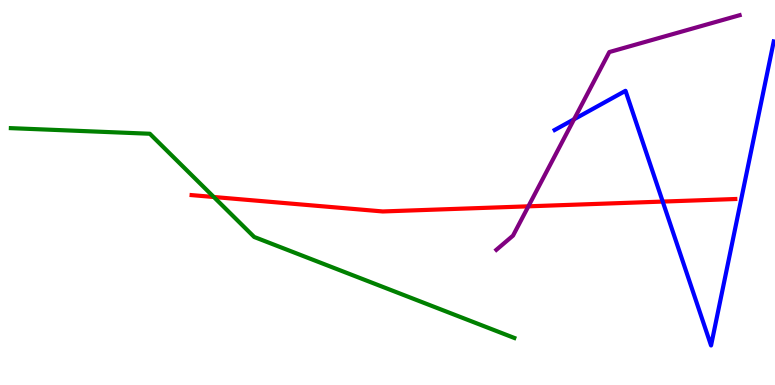[{'lines': ['blue', 'red'], 'intersections': [{'x': 8.55, 'y': 4.76}]}, {'lines': ['green', 'red'], 'intersections': [{'x': 2.76, 'y': 4.88}]}, {'lines': ['purple', 'red'], 'intersections': [{'x': 6.82, 'y': 4.64}]}, {'lines': ['blue', 'green'], 'intersections': []}, {'lines': ['blue', 'purple'], 'intersections': [{'x': 7.41, 'y': 6.9}]}, {'lines': ['green', 'purple'], 'intersections': []}]